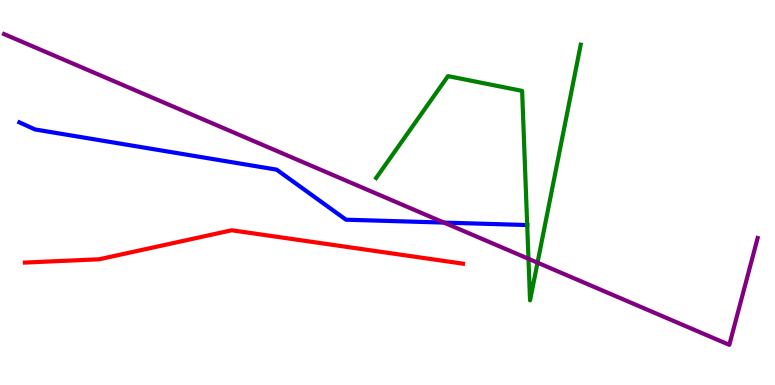[{'lines': ['blue', 'red'], 'intersections': []}, {'lines': ['green', 'red'], 'intersections': []}, {'lines': ['purple', 'red'], 'intersections': []}, {'lines': ['blue', 'green'], 'intersections': [{'x': 6.8, 'y': 4.15}]}, {'lines': ['blue', 'purple'], 'intersections': [{'x': 5.73, 'y': 4.22}]}, {'lines': ['green', 'purple'], 'intersections': [{'x': 6.82, 'y': 3.28}, {'x': 6.94, 'y': 3.18}]}]